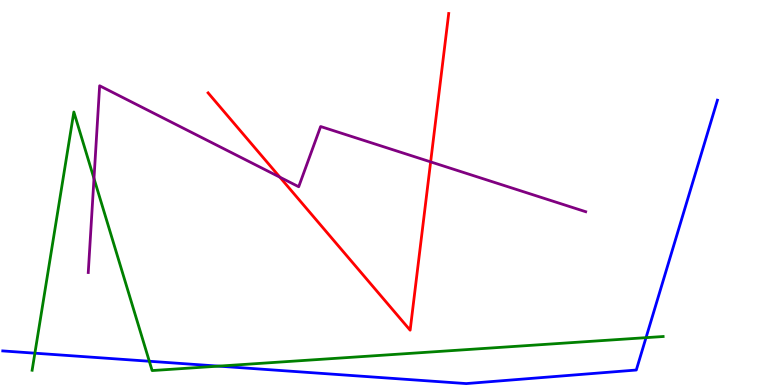[{'lines': ['blue', 'red'], 'intersections': []}, {'lines': ['green', 'red'], 'intersections': []}, {'lines': ['purple', 'red'], 'intersections': [{'x': 3.61, 'y': 5.4}, {'x': 5.56, 'y': 5.8}]}, {'lines': ['blue', 'green'], 'intersections': [{'x': 0.45, 'y': 0.826}, {'x': 1.93, 'y': 0.617}, {'x': 2.82, 'y': 0.49}, {'x': 8.34, 'y': 1.23}]}, {'lines': ['blue', 'purple'], 'intersections': []}, {'lines': ['green', 'purple'], 'intersections': [{'x': 1.21, 'y': 5.36}]}]